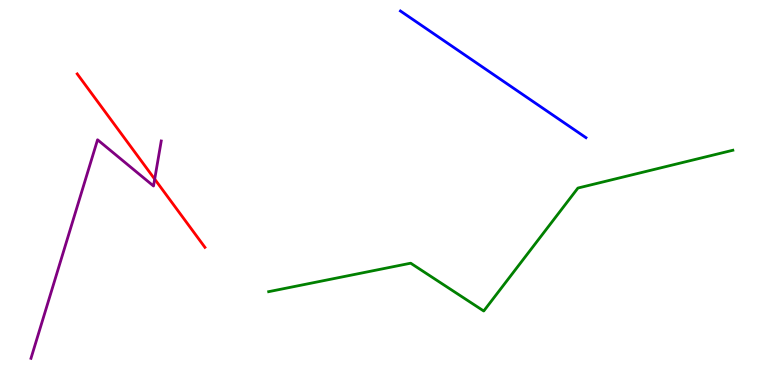[{'lines': ['blue', 'red'], 'intersections': []}, {'lines': ['green', 'red'], 'intersections': []}, {'lines': ['purple', 'red'], 'intersections': [{'x': 2.0, 'y': 5.35}]}, {'lines': ['blue', 'green'], 'intersections': []}, {'lines': ['blue', 'purple'], 'intersections': []}, {'lines': ['green', 'purple'], 'intersections': []}]